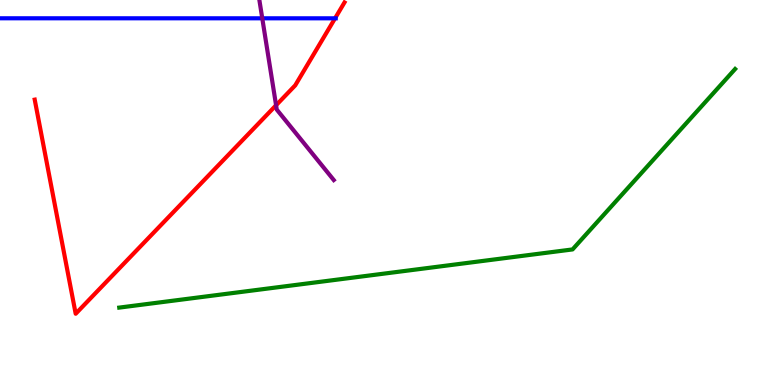[{'lines': ['blue', 'red'], 'intersections': [{'x': 4.32, 'y': 9.52}]}, {'lines': ['green', 'red'], 'intersections': []}, {'lines': ['purple', 'red'], 'intersections': [{'x': 3.56, 'y': 7.27}]}, {'lines': ['blue', 'green'], 'intersections': []}, {'lines': ['blue', 'purple'], 'intersections': [{'x': 3.38, 'y': 9.52}]}, {'lines': ['green', 'purple'], 'intersections': []}]